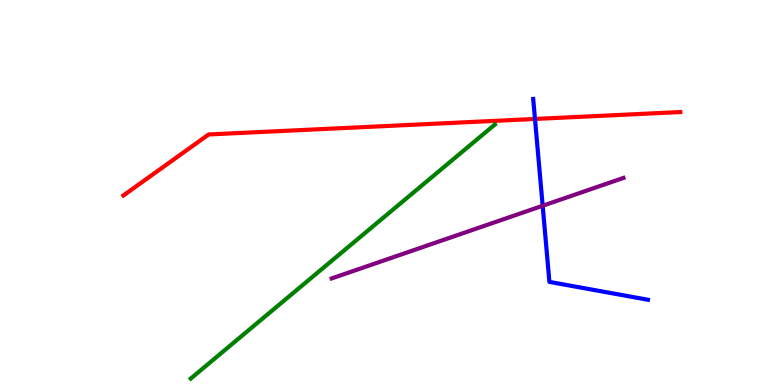[{'lines': ['blue', 'red'], 'intersections': [{'x': 6.9, 'y': 6.91}]}, {'lines': ['green', 'red'], 'intersections': []}, {'lines': ['purple', 'red'], 'intersections': []}, {'lines': ['blue', 'green'], 'intersections': []}, {'lines': ['blue', 'purple'], 'intersections': [{'x': 7.0, 'y': 4.66}]}, {'lines': ['green', 'purple'], 'intersections': []}]